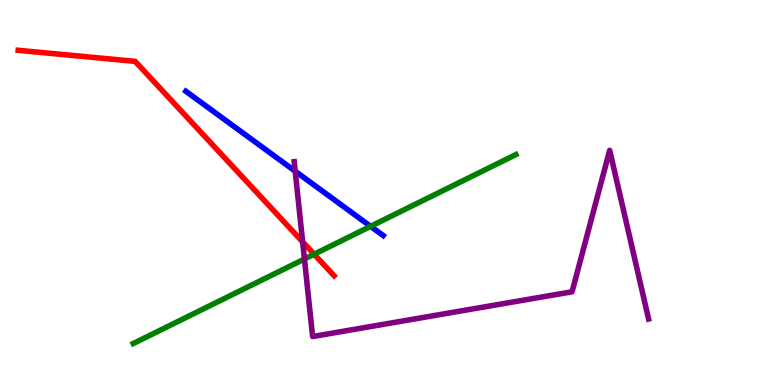[{'lines': ['blue', 'red'], 'intersections': []}, {'lines': ['green', 'red'], 'intersections': [{'x': 4.05, 'y': 3.4}]}, {'lines': ['purple', 'red'], 'intersections': [{'x': 3.91, 'y': 3.72}]}, {'lines': ['blue', 'green'], 'intersections': [{'x': 4.78, 'y': 4.12}]}, {'lines': ['blue', 'purple'], 'intersections': [{'x': 3.81, 'y': 5.55}]}, {'lines': ['green', 'purple'], 'intersections': [{'x': 3.93, 'y': 3.27}]}]